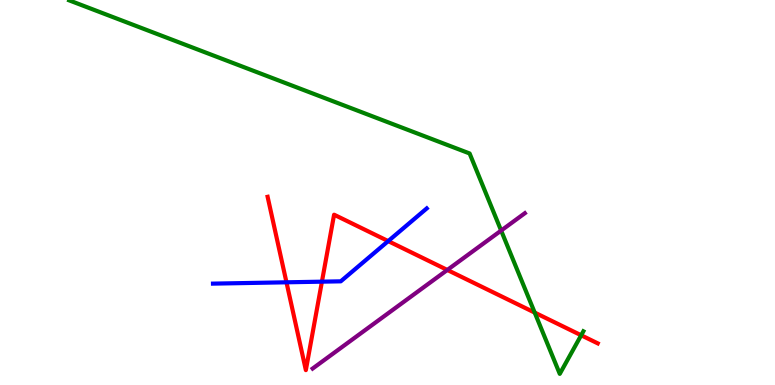[{'lines': ['blue', 'red'], 'intersections': [{'x': 3.7, 'y': 2.67}, {'x': 4.15, 'y': 2.68}, {'x': 5.01, 'y': 3.74}]}, {'lines': ['green', 'red'], 'intersections': [{'x': 6.9, 'y': 1.88}, {'x': 7.5, 'y': 1.29}]}, {'lines': ['purple', 'red'], 'intersections': [{'x': 5.77, 'y': 2.99}]}, {'lines': ['blue', 'green'], 'intersections': []}, {'lines': ['blue', 'purple'], 'intersections': []}, {'lines': ['green', 'purple'], 'intersections': [{'x': 6.47, 'y': 4.01}]}]